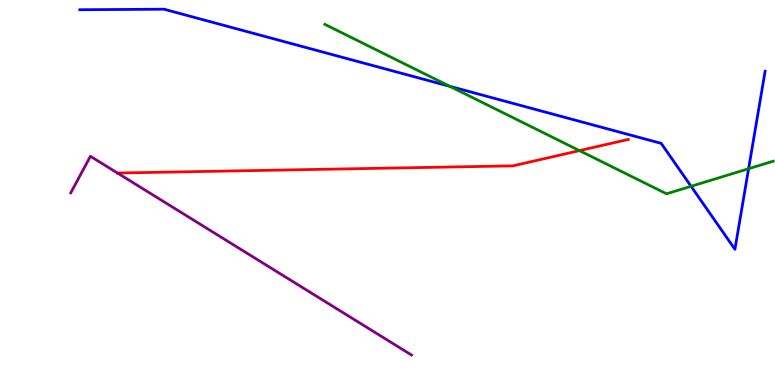[{'lines': ['blue', 'red'], 'intersections': []}, {'lines': ['green', 'red'], 'intersections': [{'x': 7.48, 'y': 6.09}]}, {'lines': ['purple', 'red'], 'intersections': [{'x': 1.52, 'y': 5.51}]}, {'lines': ['blue', 'green'], 'intersections': [{'x': 5.8, 'y': 7.76}, {'x': 8.92, 'y': 5.16}, {'x': 9.66, 'y': 5.62}]}, {'lines': ['blue', 'purple'], 'intersections': []}, {'lines': ['green', 'purple'], 'intersections': []}]